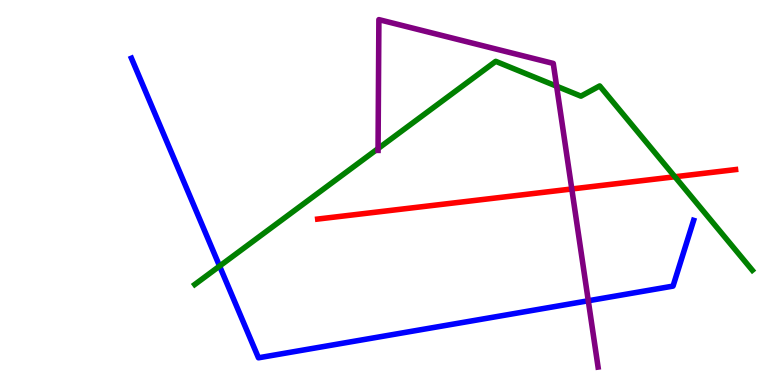[{'lines': ['blue', 'red'], 'intersections': []}, {'lines': ['green', 'red'], 'intersections': [{'x': 8.71, 'y': 5.41}]}, {'lines': ['purple', 'red'], 'intersections': [{'x': 7.38, 'y': 5.09}]}, {'lines': ['blue', 'green'], 'intersections': [{'x': 2.83, 'y': 3.09}]}, {'lines': ['blue', 'purple'], 'intersections': [{'x': 7.59, 'y': 2.19}]}, {'lines': ['green', 'purple'], 'intersections': [{'x': 4.88, 'y': 6.14}, {'x': 7.18, 'y': 7.76}]}]